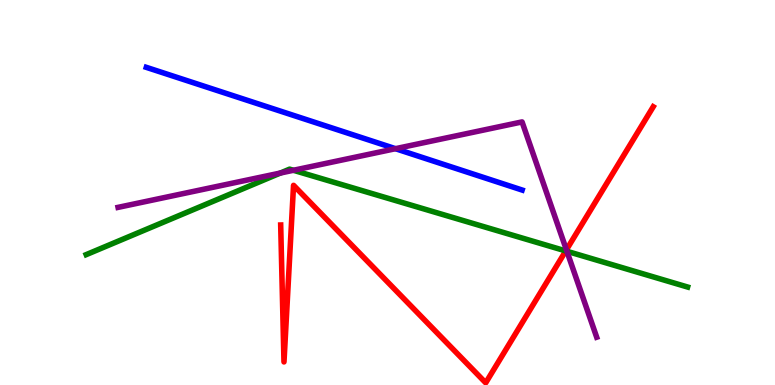[{'lines': ['blue', 'red'], 'intersections': []}, {'lines': ['green', 'red'], 'intersections': [{'x': 7.3, 'y': 3.48}]}, {'lines': ['purple', 'red'], 'intersections': [{'x': 7.31, 'y': 3.51}]}, {'lines': ['blue', 'green'], 'intersections': []}, {'lines': ['blue', 'purple'], 'intersections': [{'x': 5.1, 'y': 6.14}]}, {'lines': ['green', 'purple'], 'intersections': [{'x': 3.62, 'y': 5.51}, {'x': 3.79, 'y': 5.58}, {'x': 7.31, 'y': 3.47}]}]